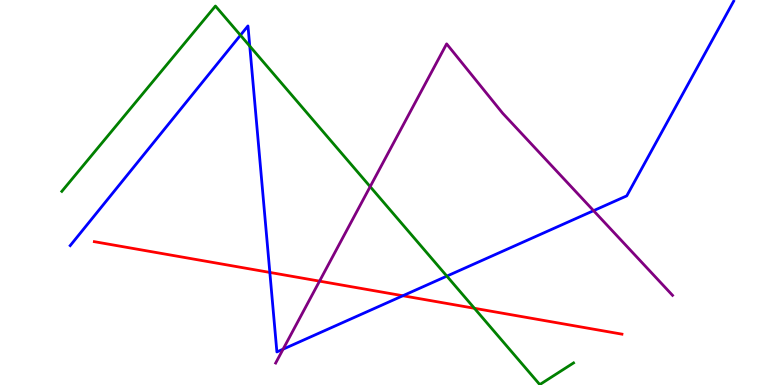[{'lines': ['blue', 'red'], 'intersections': [{'x': 3.48, 'y': 2.92}, {'x': 5.2, 'y': 2.32}]}, {'lines': ['green', 'red'], 'intersections': [{'x': 6.12, 'y': 1.99}]}, {'lines': ['purple', 'red'], 'intersections': [{'x': 4.12, 'y': 2.7}]}, {'lines': ['blue', 'green'], 'intersections': [{'x': 3.1, 'y': 9.08}, {'x': 3.22, 'y': 8.8}, {'x': 5.77, 'y': 2.83}]}, {'lines': ['blue', 'purple'], 'intersections': [{'x': 3.65, 'y': 0.931}, {'x': 7.66, 'y': 4.53}]}, {'lines': ['green', 'purple'], 'intersections': [{'x': 4.78, 'y': 5.15}]}]